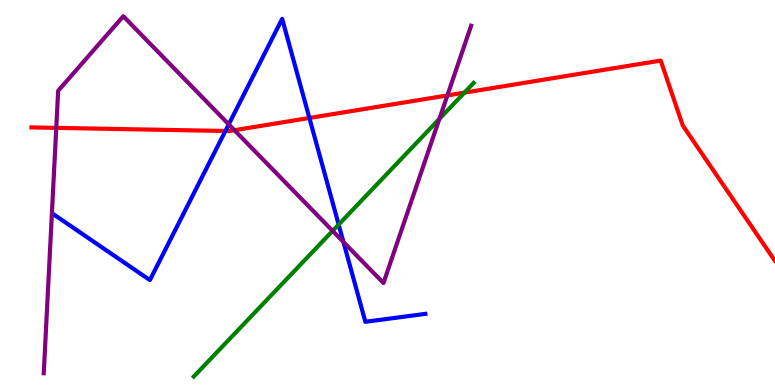[{'lines': ['blue', 'red'], 'intersections': [{'x': 2.91, 'y': 6.6}, {'x': 3.99, 'y': 6.94}]}, {'lines': ['green', 'red'], 'intersections': [{'x': 5.99, 'y': 7.59}]}, {'lines': ['purple', 'red'], 'intersections': [{'x': 0.726, 'y': 6.68}, {'x': 3.03, 'y': 6.62}, {'x': 5.77, 'y': 7.52}]}, {'lines': ['blue', 'green'], 'intersections': [{'x': 4.37, 'y': 4.17}]}, {'lines': ['blue', 'purple'], 'intersections': [{'x': 2.95, 'y': 6.77}, {'x': 4.43, 'y': 3.72}]}, {'lines': ['green', 'purple'], 'intersections': [{'x': 4.29, 'y': 4.0}, {'x': 5.67, 'y': 6.91}]}]